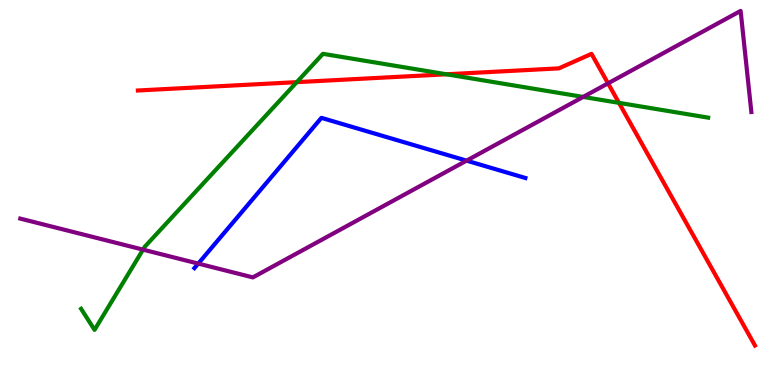[{'lines': ['blue', 'red'], 'intersections': []}, {'lines': ['green', 'red'], 'intersections': [{'x': 3.83, 'y': 7.87}, {'x': 5.76, 'y': 8.07}, {'x': 7.99, 'y': 7.33}]}, {'lines': ['purple', 'red'], 'intersections': [{'x': 7.85, 'y': 7.84}]}, {'lines': ['blue', 'green'], 'intersections': []}, {'lines': ['blue', 'purple'], 'intersections': [{'x': 2.56, 'y': 3.15}, {'x': 6.02, 'y': 5.83}]}, {'lines': ['green', 'purple'], 'intersections': [{'x': 1.85, 'y': 3.52}, {'x': 7.52, 'y': 7.48}]}]